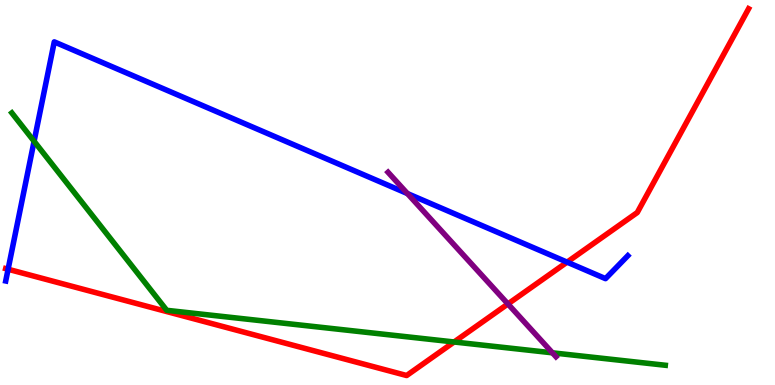[{'lines': ['blue', 'red'], 'intersections': [{'x': 0.105, 'y': 3.01}, {'x': 7.32, 'y': 3.19}]}, {'lines': ['green', 'red'], 'intersections': [{'x': 5.86, 'y': 1.12}]}, {'lines': ['purple', 'red'], 'intersections': [{'x': 6.55, 'y': 2.11}]}, {'lines': ['blue', 'green'], 'intersections': [{'x': 0.44, 'y': 6.33}]}, {'lines': ['blue', 'purple'], 'intersections': [{'x': 5.26, 'y': 4.97}]}, {'lines': ['green', 'purple'], 'intersections': [{'x': 7.13, 'y': 0.836}]}]